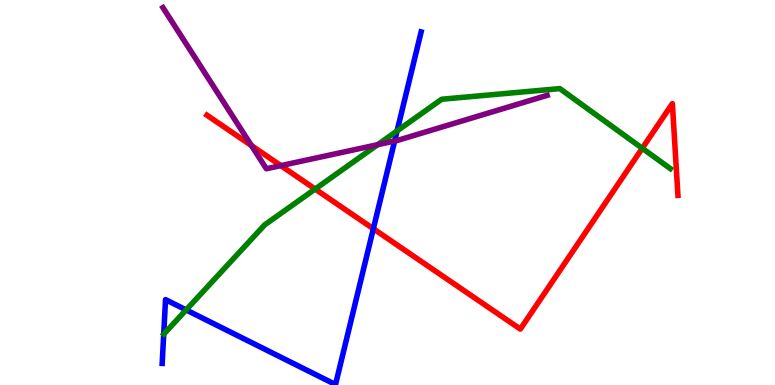[{'lines': ['blue', 'red'], 'intersections': [{'x': 4.82, 'y': 4.06}]}, {'lines': ['green', 'red'], 'intersections': [{'x': 4.07, 'y': 5.09}, {'x': 8.29, 'y': 6.15}]}, {'lines': ['purple', 'red'], 'intersections': [{'x': 3.24, 'y': 6.22}, {'x': 3.62, 'y': 5.7}]}, {'lines': ['blue', 'green'], 'intersections': [{'x': 2.4, 'y': 1.95}, {'x': 5.12, 'y': 6.6}]}, {'lines': ['blue', 'purple'], 'intersections': [{'x': 5.09, 'y': 6.34}]}, {'lines': ['green', 'purple'], 'intersections': [{'x': 4.87, 'y': 6.24}]}]